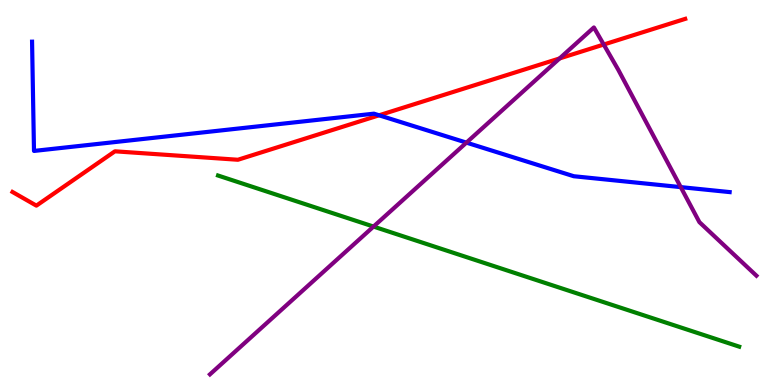[{'lines': ['blue', 'red'], 'intersections': [{'x': 4.89, 'y': 7.01}]}, {'lines': ['green', 'red'], 'intersections': []}, {'lines': ['purple', 'red'], 'intersections': [{'x': 7.22, 'y': 8.48}, {'x': 7.79, 'y': 8.84}]}, {'lines': ['blue', 'green'], 'intersections': []}, {'lines': ['blue', 'purple'], 'intersections': [{'x': 6.02, 'y': 6.3}, {'x': 8.78, 'y': 5.14}]}, {'lines': ['green', 'purple'], 'intersections': [{'x': 4.82, 'y': 4.11}]}]